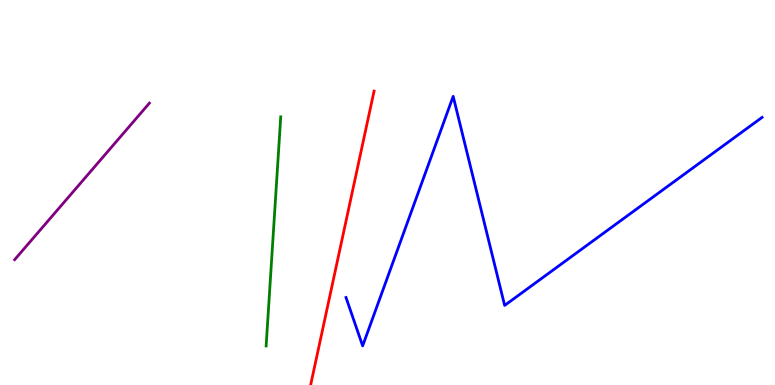[{'lines': ['blue', 'red'], 'intersections': []}, {'lines': ['green', 'red'], 'intersections': []}, {'lines': ['purple', 'red'], 'intersections': []}, {'lines': ['blue', 'green'], 'intersections': []}, {'lines': ['blue', 'purple'], 'intersections': []}, {'lines': ['green', 'purple'], 'intersections': []}]